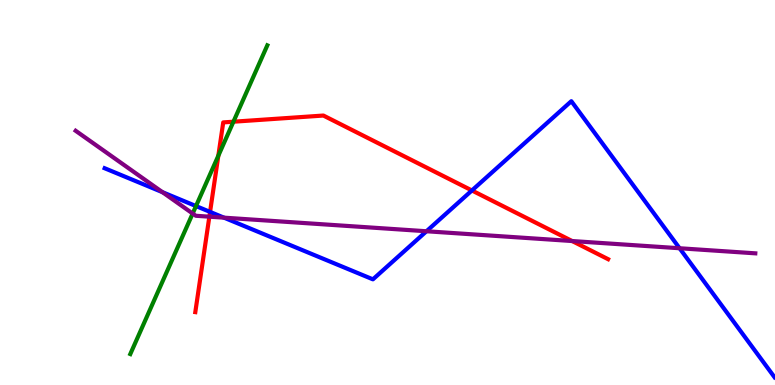[{'lines': ['blue', 'red'], 'intersections': [{'x': 2.71, 'y': 4.5}, {'x': 6.09, 'y': 5.05}]}, {'lines': ['green', 'red'], 'intersections': [{'x': 2.82, 'y': 5.96}, {'x': 3.01, 'y': 6.84}]}, {'lines': ['purple', 'red'], 'intersections': [{'x': 2.7, 'y': 4.37}, {'x': 7.38, 'y': 3.74}]}, {'lines': ['blue', 'green'], 'intersections': [{'x': 2.53, 'y': 4.65}]}, {'lines': ['blue', 'purple'], 'intersections': [{'x': 2.1, 'y': 5.01}, {'x': 2.89, 'y': 4.35}, {'x': 5.5, 'y': 3.99}, {'x': 8.77, 'y': 3.55}]}, {'lines': ['green', 'purple'], 'intersections': [{'x': 2.49, 'y': 4.45}]}]